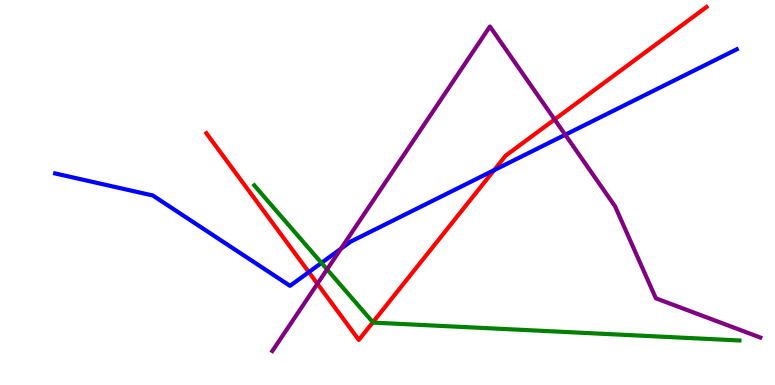[{'lines': ['blue', 'red'], 'intersections': [{'x': 3.98, 'y': 2.93}, {'x': 6.37, 'y': 5.58}]}, {'lines': ['green', 'red'], 'intersections': [{'x': 4.81, 'y': 1.63}]}, {'lines': ['purple', 'red'], 'intersections': [{'x': 4.1, 'y': 2.63}, {'x': 7.16, 'y': 6.9}]}, {'lines': ['blue', 'green'], 'intersections': [{'x': 4.15, 'y': 3.17}]}, {'lines': ['blue', 'purple'], 'intersections': [{'x': 4.4, 'y': 3.54}, {'x': 7.29, 'y': 6.5}]}, {'lines': ['green', 'purple'], 'intersections': [{'x': 4.22, 'y': 3.0}]}]